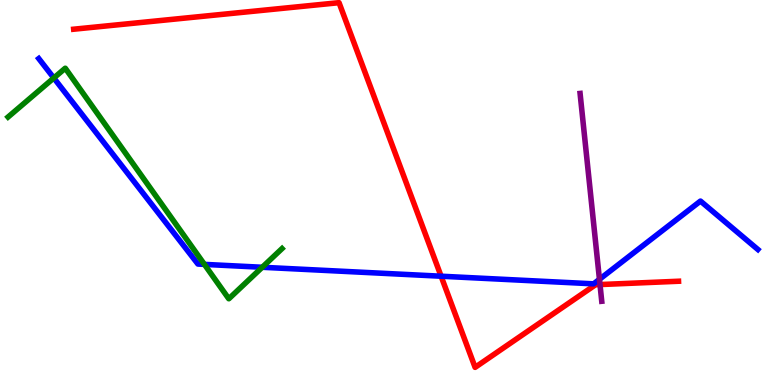[{'lines': ['blue', 'red'], 'intersections': [{'x': 5.69, 'y': 2.83}]}, {'lines': ['green', 'red'], 'intersections': []}, {'lines': ['purple', 'red'], 'intersections': [{'x': 7.74, 'y': 2.61}]}, {'lines': ['blue', 'green'], 'intersections': [{'x': 0.694, 'y': 7.97}, {'x': 2.64, 'y': 3.13}, {'x': 3.38, 'y': 3.06}]}, {'lines': ['blue', 'purple'], 'intersections': [{'x': 7.73, 'y': 2.75}]}, {'lines': ['green', 'purple'], 'intersections': []}]